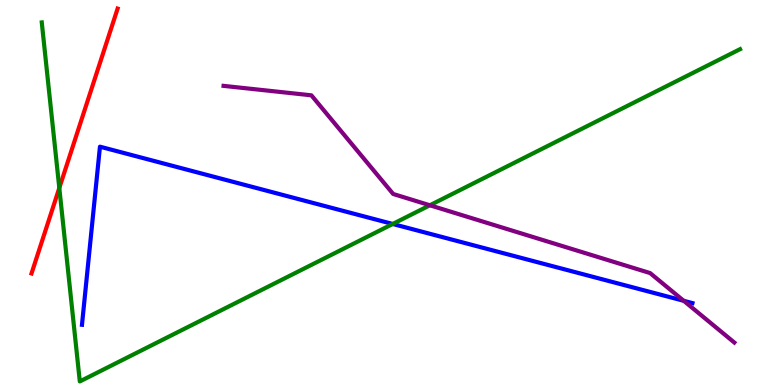[{'lines': ['blue', 'red'], 'intersections': []}, {'lines': ['green', 'red'], 'intersections': [{'x': 0.765, 'y': 5.12}]}, {'lines': ['purple', 'red'], 'intersections': []}, {'lines': ['blue', 'green'], 'intersections': [{'x': 5.07, 'y': 4.18}]}, {'lines': ['blue', 'purple'], 'intersections': [{'x': 8.82, 'y': 2.19}]}, {'lines': ['green', 'purple'], 'intersections': [{'x': 5.55, 'y': 4.67}]}]